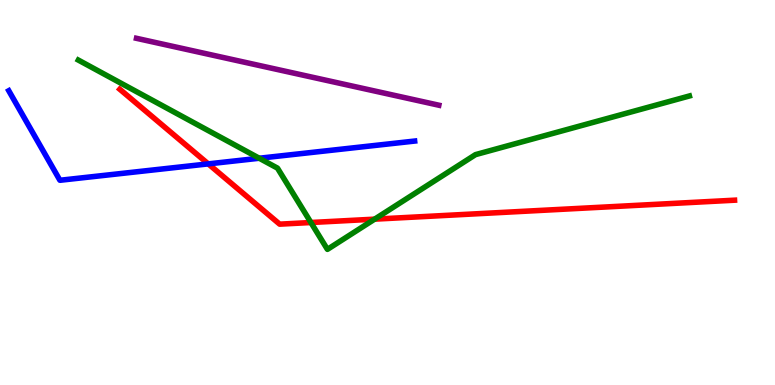[{'lines': ['blue', 'red'], 'intersections': [{'x': 2.69, 'y': 5.74}]}, {'lines': ['green', 'red'], 'intersections': [{'x': 4.01, 'y': 4.22}, {'x': 4.83, 'y': 4.31}]}, {'lines': ['purple', 'red'], 'intersections': []}, {'lines': ['blue', 'green'], 'intersections': [{'x': 3.35, 'y': 5.89}]}, {'lines': ['blue', 'purple'], 'intersections': []}, {'lines': ['green', 'purple'], 'intersections': []}]